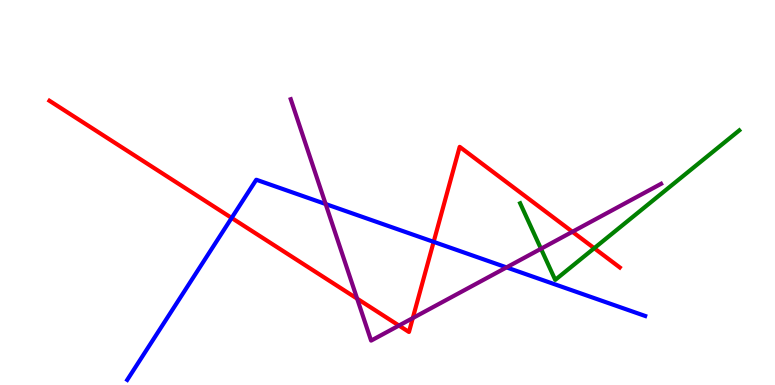[{'lines': ['blue', 'red'], 'intersections': [{'x': 2.99, 'y': 4.34}, {'x': 5.6, 'y': 3.72}]}, {'lines': ['green', 'red'], 'intersections': [{'x': 7.67, 'y': 3.55}]}, {'lines': ['purple', 'red'], 'intersections': [{'x': 4.61, 'y': 2.24}, {'x': 5.15, 'y': 1.54}, {'x': 5.33, 'y': 1.74}, {'x': 7.39, 'y': 3.98}]}, {'lines': ['blue', 'green'], 'intersections': []}, {'lines': ['blue', 'purple'], 'intersections': [{'x': 4.2, 'y': 4.7}, {'x': 6.54, 'y': 3.05}]}, {'lines': ['green', 'purple'], 'intersections': [{'x': 6.98, 'y': 3.54}]}]